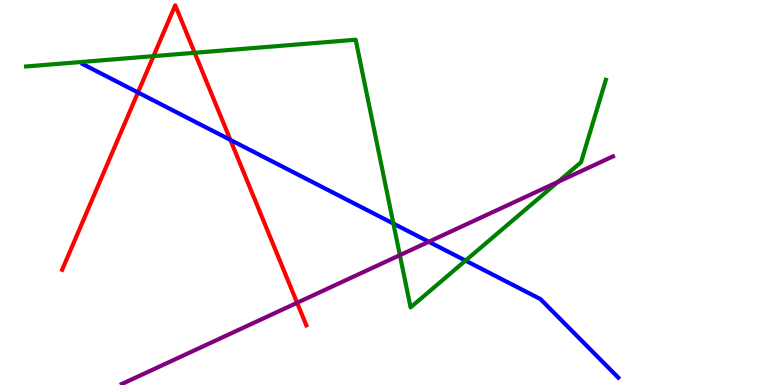[{'lines': ['blue', 'red'], 'intersections': [{'x': 1.78, 'y': 7.6}, {'x': 2.97, 'y': 6.37}]}, {'lines': ['green', 'red'], 'intersections': [{'x': 1.98, 'y': 8.54}, {'x': 2.51, 'y': 8.63}]}, {'lines': ['purple', 'red'], 'intersections': [{'x': 3.83, 'y': 2.14}]}, {'lines': ['blue', 'green'], 'intersections': [{'x': 5.08, 'y': 4.19}, {'x': 6.01, 'y': 3.23}]}, {'lines': ['blue', 'purple'], 'intersections': [{'x': 5.53, 'y': 3.72}]}, {'lines': ['green', 'purple'], 'intersections': [{'x': 5.16, 'y': 3.37}, {'x': 7.2, 'y': 5.28}]}]